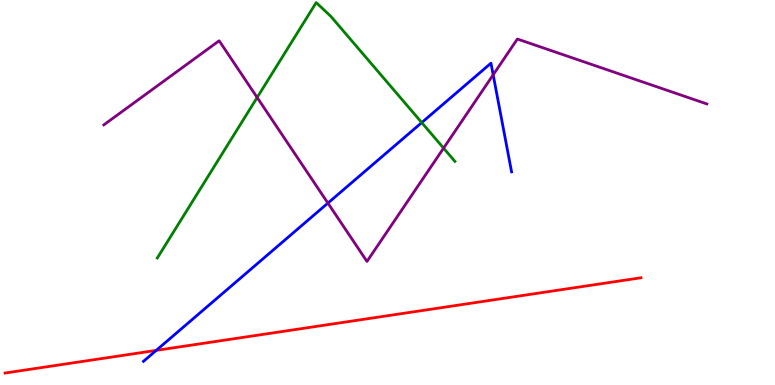[{'lines': ['blue', 'red'], 'intersections': [{'x': 2.02, 'y': 0.899}]}, {'lines': ['green', 'red'], 'intersections': []}, {'lines': ['purple', 'red'], 'intersections': []}, {'lines': ['blue', 'green'], 'intersections': [{'x': 5.44, 'y': 6.82}]}, {'lines': ['blue', 'purple'], 'intersections': [{'x': 4.23, 'y': 4.72}, {'x': 6.36, 'y': 8.06}]}, {'lines': ['green', 'purple'], 'intersections': [{'x': 3.32, 'y': 7.47}, {'x': 5.72, 'y': 6.15}]}]